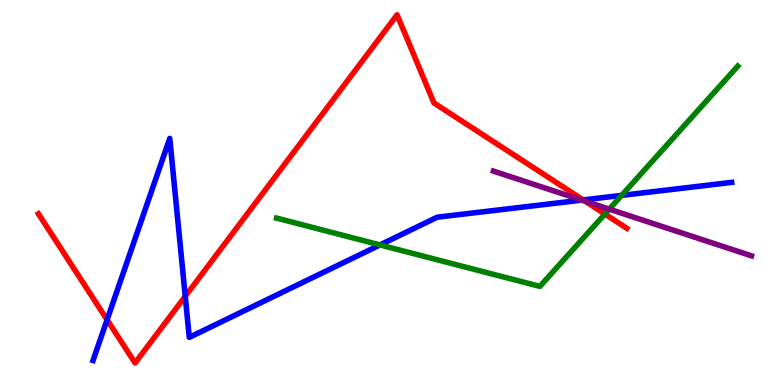[{'lines': ['blue', 'red'], 'intersections': [{'x': 1.38, 'y': 1.69}, {'x': 2.39, 'y': 2.3}, {'x': 7.52, 'y': 4.81}]}, {'lines': ['green', 'red'], 'intersections': [{'x': 7.81, 'y': 4.44}]}, {'lines': ['purple', 'red'], 'intersections': [{'x': 7.55, 'y': 4.77}]}, {'lines': ['blue', 'green'], 'intersections': [{'x': 4.9, 'y': 3.64}, {'x': 8.02, 'y': 4.92}]}, {'lines': ['blue', 'purple'], 'intersections': [{'x': 7.51, 'y': 4.8}]}, {'lines': ['green', 'purple'], 'intersections': [{'x': 7.86, 'y': 4.57}]}]